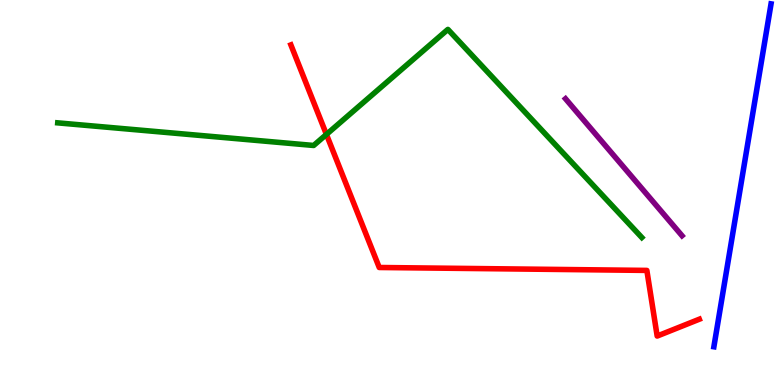[{'lines': ['blue', 'red'], 'intersections': []}, {'lines': ['green', 'red'], 'intersections': [{'x': 4.21, 'y': 6.51}]}, {'lines': ['purple', 'red'], 'intersections': []}, {'lines': ['blue', 'green'], 'intersections': []}, {'lines': ['blue', 'purple'], 'intersections': []}, {'lines': ['green', 'purple'], 'intersections': []}]